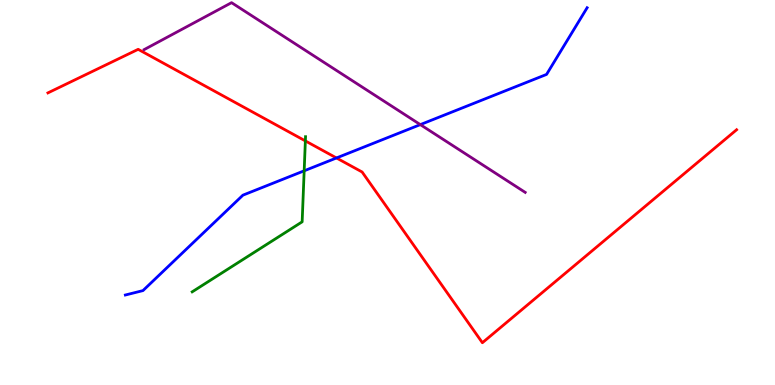[{'lines': ['blue', 'red'], 'intersections': [{'x': 4.34, 'y': 5.9}]}, {'lines': ['green', 'red'], 'intersections': [{'x': 3.94, 'y': 6.34}]}, {'lines': ['purple', 'red'], 'intersections': []}, {'lines': ['blue', 'green'], 'intersections': [{'x': 3.92, 'y': 5.56}]}, {'lines': ['blue', 'purple'], 'intersections': [{'x': 5.42, 'y': 6.76}]}, {'lines': ['green', 'purple'], 'intersections': []}]